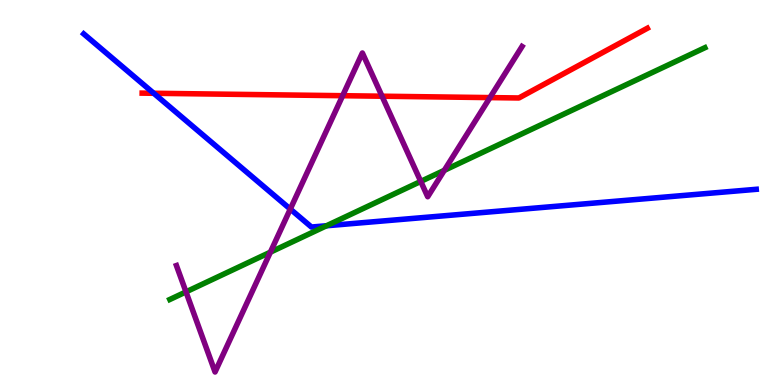[{'lines': ['blue', 'red'], 'intersections': [{'x': 1.98, 'y': 7.58}]}, {'lines': ['green', 'red'], 'intersections': []}, {'lines': ['purple', 'red'], 'intersections': [{'x': 4.42, 'y': 7.51}, {'x': 4.93, 'y': 7.5}, {'x': 6.32, 'y': 7.46}]}, {'lines': ['blue', 'green'], 'intersections': [{'x': 4.21, 'y': 4.14}]}, {'lines': ['blue', 'purple'], 'intersections': [{'x': 3.75, 'y': 4.57}]}, {'lines': ['green', 'purple'], 'intersections': [{'x': 2.4, 'y': 2.42}, {'x': 3.49, 'y': 3.45}, {'x': 5.43, 'y': 5.29}, {'x': 5.73, 'y': 5.58}]}]